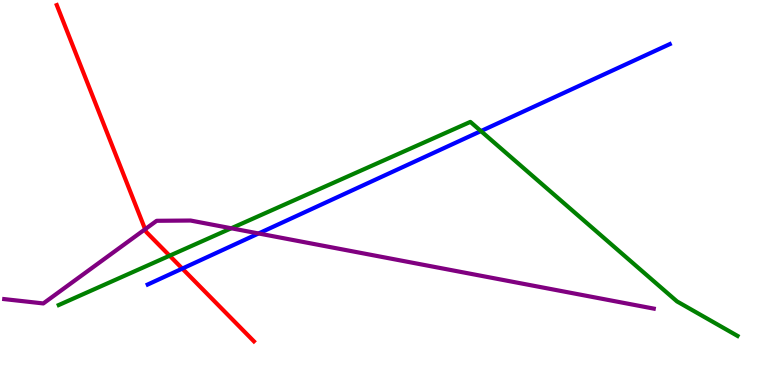[{'lines': ['blue', 'red'], 'intersections': [{'x': 2.35, 'y': 3.02}]}, {'lines': ['green', 'red'], 'intersections': [{'x': 2.19, 'y': 3.36}]}, {'lines': ['purple', 'red'], 'intersections': [{'x': 1.87, 'y': 4.05}]}, {'lines': ['blue', 'green'], 'intersections': [{'x': 6.21, 'y': 6.6}]}, {'lines': ['blue', 'purple'], 'intersections': [{'x': 3.34, 'y': 3.94}]}, {'lines': ['green', 'purple'], 'intersections': [{'x': 2.98, 'y': 4.07}]}]